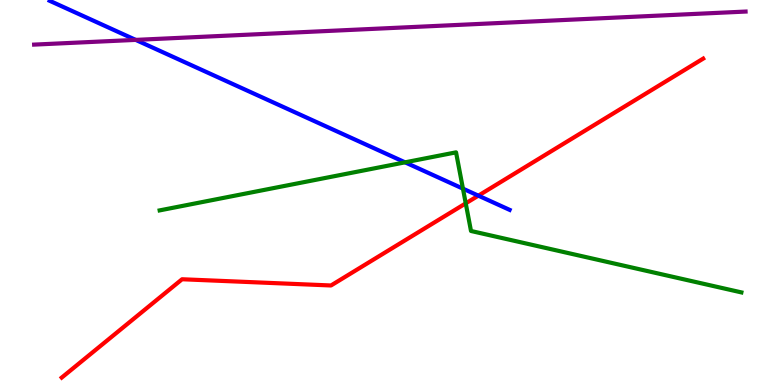[{'lines': ['blue', 'red'], 'intersections': [{'x': 6.17, 'y': 4.92}]}, {'lines': ['green', 'red'], 'intersections': [{'x': 6.01, 'y': 4.72}]}, {'lines': ['purple', 'red'], 'intersections': []}, {'lines': ['blue', 'green'], 'intersections': [{'x': 5.23, 'y': 5.78}, {'x': 5.97, 'y': 5.1}]}, {'lines': ['blue', 'purple'], 'intersections': [{'x': 1.75, 'y': 8.96}]}, {'lines': ['green', 'purple'], 'intersections': []}]